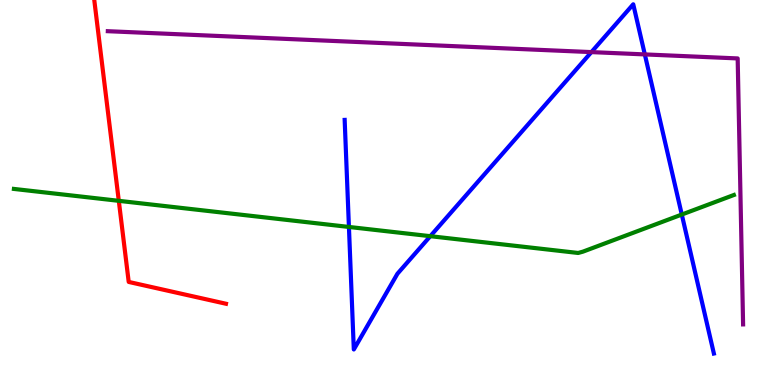[{'lines': ['blue', 'red'], 'intersections': []}, {'lines': ['green', 'red'], 'intersections': [{'x': 1.53, 'y': 4.78}]}, {'lines': ['purple', 'red'], 'intersections': []}, {'lines': ['blue', 'green'], 'intersections': [{'x': 4.5, 'y': 4.11}, {'x': 5.55, 'y': 3.87}, {'x': 8.8, 'y': 4.43}]}, {'lines': ['blue', 'purple'], 'intersections': [{'x': 7.63, 'y': 8.65}, {'x': 8.32, 'y': 8.59}]}, {'lines': ['green', 'purple'], 'intersections': []}]